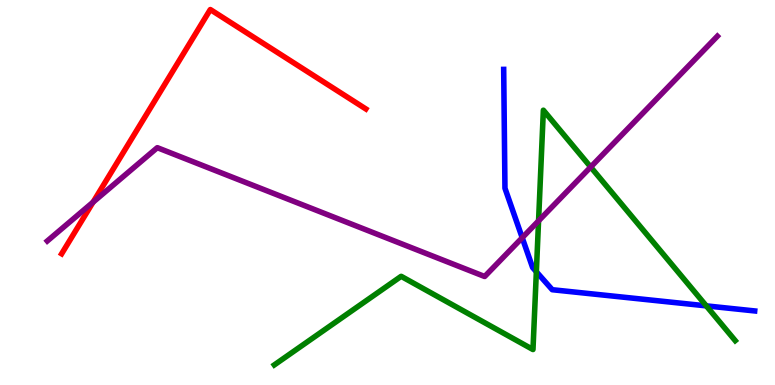[{'lines': ['blue', 'red'], 'intersections': []}, {'lines': ['green', 'red'], 'intersections': []}, {'lines': ['purple', 'red'], 'intersections': [{'x': 1.2, 'y': 4.75}]}, {'lines': ['blue', 'green'], 'intersections': [{'x': 6.92, 'y': 2.94}, {'x': 9.11, 'y': 2.06}]}, {'lines': ['blue', 'purple'], 'intersections': [{'x': 6.74, 'y': 3.83}]}, {'lines': ['green', 'purple'], 'intersections': [{'x': 6.95, 'y': 4.26}, {'x': 7.62, 'y': 5.66}]}]